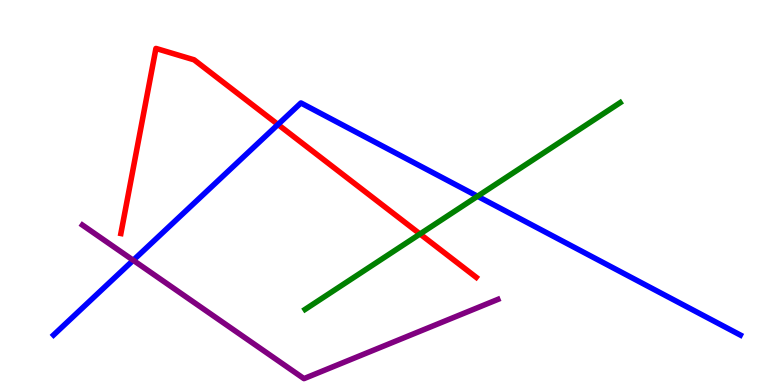[{'lines': ['blue', 'red'], 'intersections': [{'x': 3.59, 'y': 6.77}]}, {'lines': ['green', 'red'], 'intersections': [{'x': 5.42, 'y': 3.92}]}, {'lines': ['purple', 'red'], 'intersections': []}, {'lines': ['blue', 'green'], 'intersections': [{'x': 6.16, 'y': 4.9}]}, {'lines': ['blue', 'purple'], 'intersections': [{'x': 1.72, 'y': 3.24}]}, {'lines': ['green', 'purple'], 'intersections': []}]